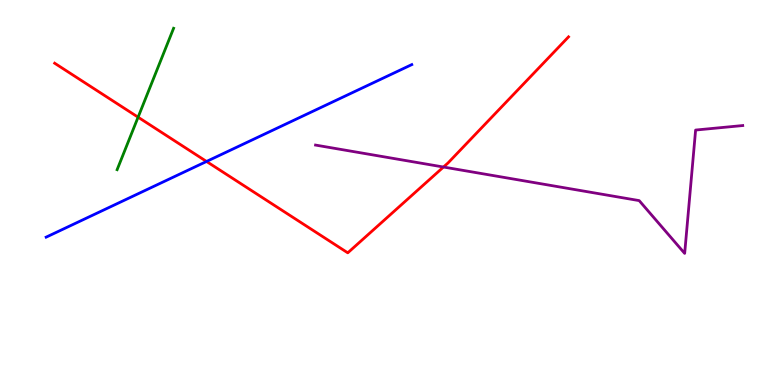[{'lines': ['blue', 'red'], 'intersections': [{'x': 2.66, 'y': 5.81}]}, {'lines': ['green', 'red'], 'intersections': [{'x': 1.78, 'y': 6.96}]}, {'lines': ['purple', 'red'], 'intersections': [{'x': 5.72, 'y': 5.66}]}, {'lines': ['blue', 'green'], 'intersections': []}, {'lines': ['blue', 'purple'], 'intersections': []}, {'lines': ['green', 'purple'], 'intersections': []}]